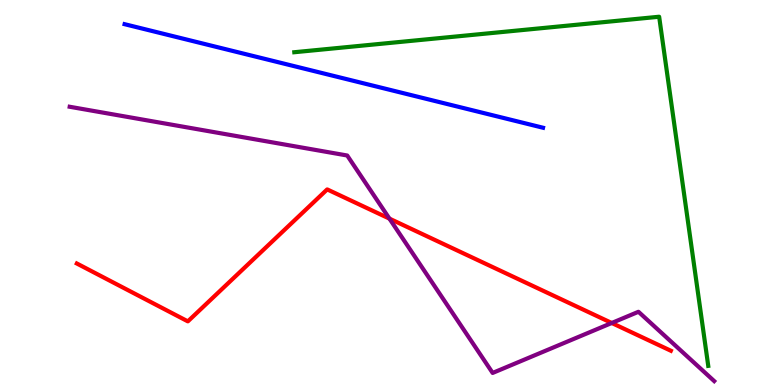[{'lines': ['blue', 'red'], 'intersections': []}, {'lines': ['green', 'red'], 'intersections': []}, {'lines': ['purple', 'red'], 'intersections': [{'x': 5.03, 'y': 4.32}, {'x': 7.89, 'y': 1.61}]}, {'lines': ['blue', 'green'], 'intersections': []}, {'lines': ['blue', 'purple'], 'intersections': []}, {'lines': ['green', 'purple'], 'intersections': []}]